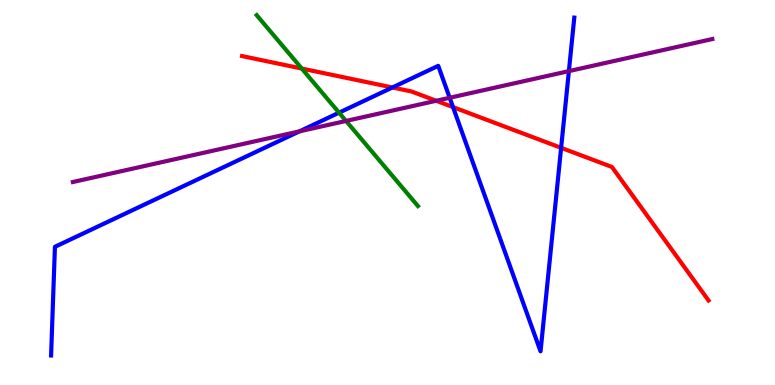[{'lines': ['blue', 'red'], 'intersections': [{'x': 5.06, 'y': 7.73}, {'x': 5.85, 'y': 7.22}, {'x': 7.24, 'y': 6.16}]}, {'lines': ['green', 'red'], 'intersections': [{'x': 3.89, 'y': 8.22}]}, {'lines': ['purple', 'red'], 'intersections': [{'x': 5.63, 'y': 7.38}]}, {'lines': ['blue', 'green'], 'intersections': [{'x': 4.37, 'y': 7.07}]}, {'lines': ['blue', 'purple'], 'intersections': [{'x': 3.86, 'y': 6.59}, {'x': 5.8, 'y': 7.46}, {'x': 7.34, 'y': 8.15}]}, {'lines': ['green', 'purple'], 'intersections': [{'x': 4.47, 'y': 6.86}]}]